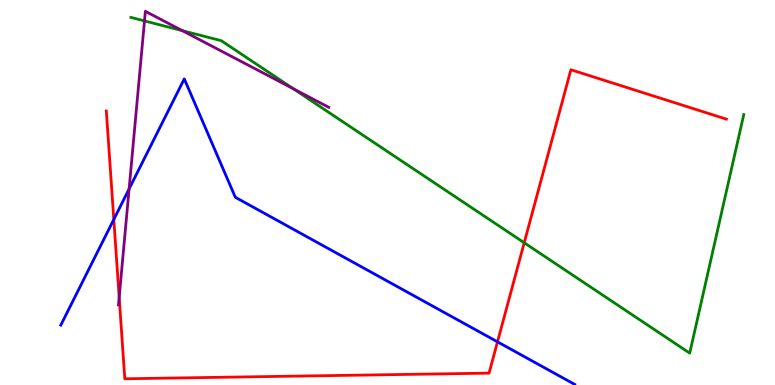[{'lines': ['blue', 'red'], 'intersections': [{'x': 1.47, 'y': 4.3}, {'x': 6.42, 'y': 1.12}]}, {'lines': ['green', 'red'], 'intersections': [{'x': 6.76, 'y': 3.69}]}, {'lines': ['purple', 'red'], 'intersections': [{'x': 1.54, 'y': 2.28}]}, {'lines': ['blue', 'green'], 'intersections': []}, {'lines': ['blue', 'purple'], 'intersections': [{'x': 1.67, 'y': 5.09}]}, {'lines': ['green', 'purple'], 'intersections': [{'x': 1.86, 'y': 9.46}, {'x': 2.35, 'y': 9.2}, {'x': 3.79, 'y': 7.69}]}]